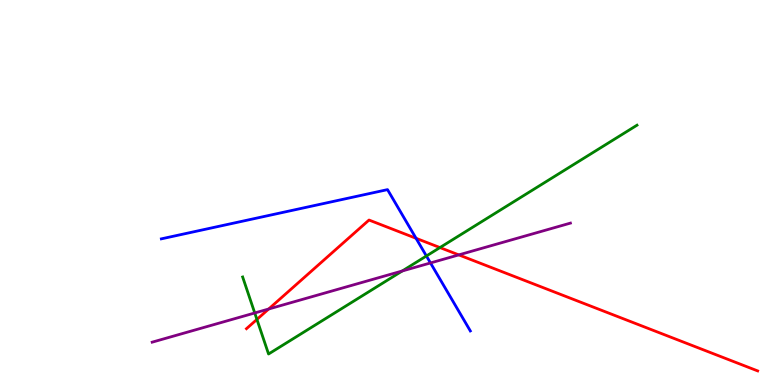[{'lines': ['blue', 'red'], 'intersections': [{'x': 5.37, 'y': 3.81}]}, {'lines': ['green', 'red'], 'intersections': [{'x': 3.32, 'y': 1.7}, {'x': 5.68, 'y': 3.57}]}, {'lines': ['purple', 'red'], 'intersections': [{'x': 3.47, 'y': 1.97}, {'x': 5.92, 'y': 3.38}]}, {'lines': ['blue', 'green'], 'intersections': [{'x': 5.5, 'y': 3.35}]}, {'lines': ['blue', 'purple'], 'intersections': [{'x': 5.55, 'y': 3.17}]}, {'lines': ['green', 'purple'], 'intersections': [{'x': 3.29, 'y': 1.87}, {'x': 5.19, 'y': 2.96}]}]